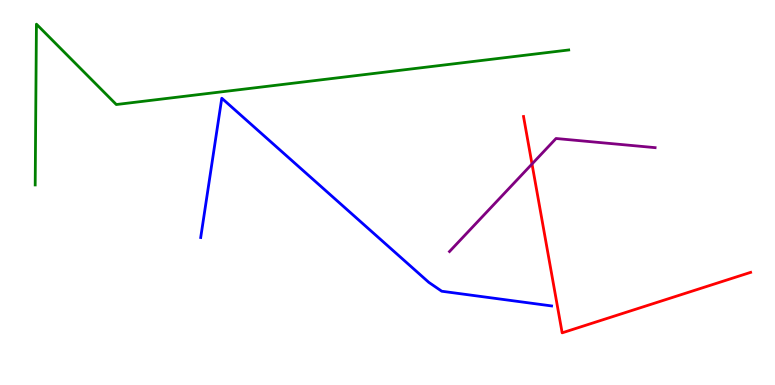[{'lines': ['blue', 'red'], 'intersections': []}, {'lines': ['green', 'red'], 'intersections': []}, {'lines': ['purple', 'red'], 'intersections': [{'x': 6.86, 'y': 5.74}]}, {'lines': ['blue', 'green'], 'intersections': []}, {'lines': ['blue', 'purple'], 'intersections': []}, {'lines': ['green', 'purple'], 'intersections': []}]